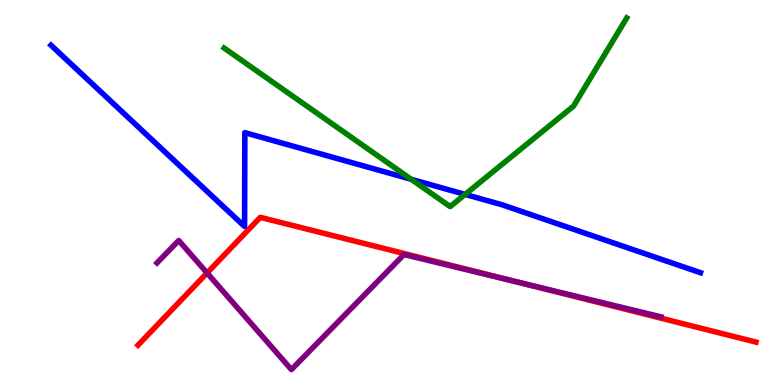[{'lines': ['blue', 'red'], 'intersections': []}, {'lines': ['green', 'red'], 'intersections': []}, {'lines': ['purple', 'red'], 'intersections': [{'x': 2.67, 'y': 2.91}, {'x': 6.65, 'y': 2.69}]}, {'lines': ['blue', 'green'], 'intersections': [{'x': 5.31, 'y': 5.34}, {'x': 6.0, 'y': 4.95}]}, {'lines': ['blue', 'purple'], 'intersections': []}, {'lines': ['green', 'purple'], 'intersections': []}]